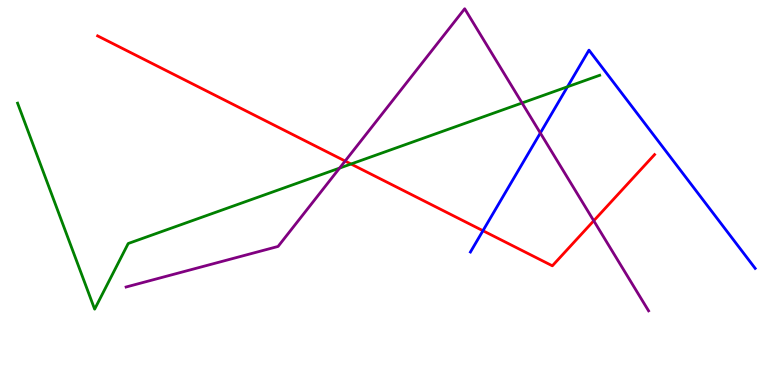[{'lines': ['blue', 'red'], 'intersections': [{'x': 6.23, 'y': 4.01}]}, {'lines': ['green', 'red'], 'intersections': [{'x': 4.53, 'y': 5.74}]}, {'lines': ['purple', 'red'], 'intersections': [{'x': 4.45, 'y': 5.82}, {'x': 7.66, 'y': 4.27}]}, {'lines': ['blue', 'green'], 'intersections': [{'x': 7.32, 'y': 7.75}]}, {'lines': ['blue', 'purple'], 'intersections': [{'x': 6.97, 'y': 6.55}]}, {'lines': ['green', 'purple'], 'intersections': [{'x': 4.38, 'y': 5.63}, {'x': 6.74, 'y': 7.33}]}]